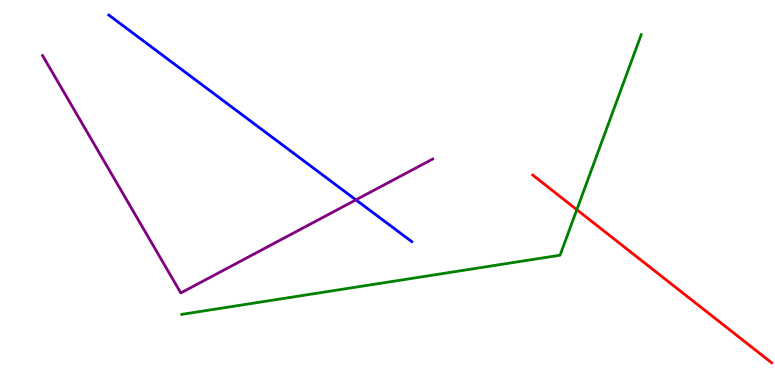[{'lines': ['blue', 'red'], 'intersections': []}, {'lines': ['green', 'red'], 'intersections': [{'x': 7.44, 'y': 4.55}]}, {'lines': ['purple', 'red'], 'intersections': []}, {'lines': ['blue', 'green'], 'intersections': []}, {'lines': ['blue', 'purple'], 'intersections': [{'x': 4.59, 'y': 4.81}]}, {'lines': ['green', 'purple'], 'intersections': []}]